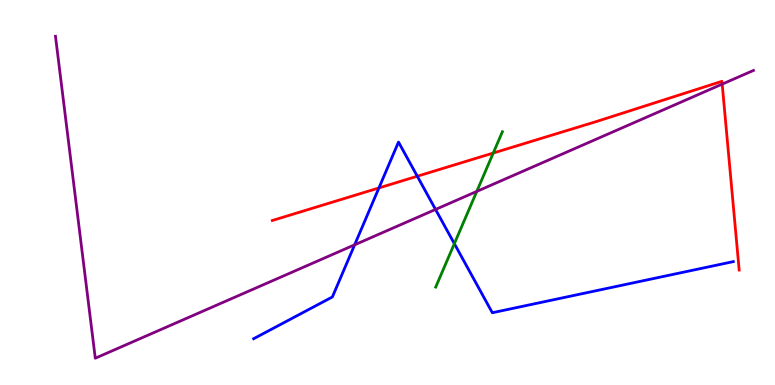[{'lines': ['blue', 'red'], 'intersections': [{'x': 4.89, 'y': 5.12}, {'x': 5.38, 'y': 5.42}]}, {'lines': ['green', 'red'], 'intersections': [{'x': 6.36, 'y': 6.03}]}, {'lines': ['purple', 'red'], 'intersections': [{'x': 9.32, 'y': 7.81}]}, {'lines': ['blue', 'green'], 'intersections': [{'x': 5.86, 'y': 3.67}]}, {'lines': ['blue', 'purple'], 'intersections': [{'x': 4.58, 'y': 3.64}, {'x': 5.62, 'y': 4.56}]}, {'lines': ['green', 'purple'], 'intersections': [{'x': 6.15, 'y': 5.03}]}]